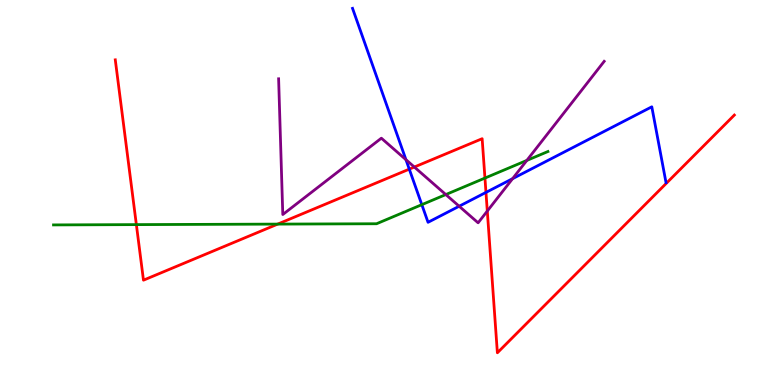[{'lines': ['blue', 'red'], 'intersections': [{'x': 5.28, 'y': 5.61}, {'x': 6.27, 'y': 5.0}]}, {'lines': ['green', 'red'], 'intersections': [{'x': 1.76, 'y': 4.17}, {'x': 3.58, 'y': 4.18}, {'x': 6.26, 'y': 5.37}]}, {'lines': ['purple', 'red'], 'intersections': [{'x': 5.35, 'y': 5.66}, {'x': 6.29, 'y': 4.52}]}, {'lines': ['blue', 'green'], 'intersections': [{'x': 5.44, 'y': 4.68}]}, {'lines': ['blue', 'purple'], 'intersections': [{'x': 5.24, 'y': 5.85}, {'x': 5.92, 'y': 4.64}, {'x': 6.61, 'y': 5.36}]}, {'lines': ['green', 'purple'], 'intersections': [{'x': 5.75, 'y': 4.95}, {'x': 6.8, 'y': 5.83}]}]